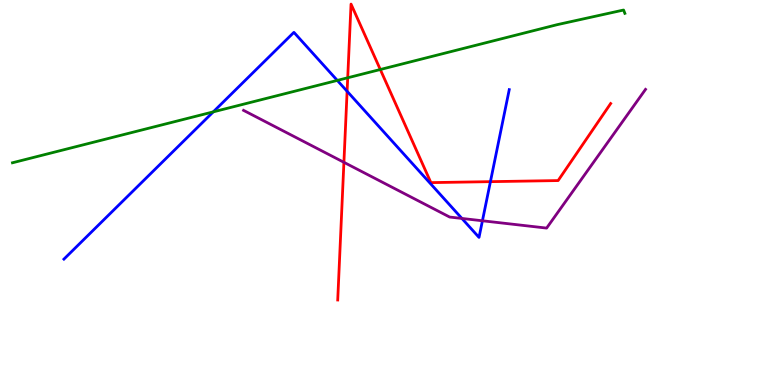[{'lines': ['blue', 'red'], 'intersections': [{'x': 4.48, 'y': 7.63}, {'x': 6.33, 'y': 5.28}]}, {'lines': ['green', 'red'], 'intersections': [{'x': 4.49, 'y': 7.98}, {'x': 4.91, 'y': 8.19}]}, {'lines': ['purple', 'red'], 'intersections': [{'x': 4.44, 'y': 5.78}]}, {'lines': ['blue', 'green'], 'intersections': [{'x': 2.75, 'y': 7.09}, {'x': 4.35, 'y': 7.91}]}, {'lines': ['blue', 'purple'], 'intersections': [{'x': 5.96, 'y': 4.33}, {'x': 6.22, 'y': 4.27}]}, {'lines': ['green', 'purple'], 'intersections': []}]